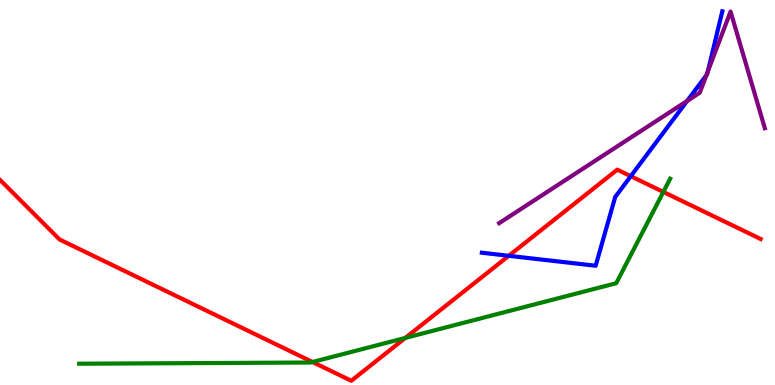[{'lines': ['blue', 'red'], 'intersections': [{'x': 6.56, 'y': 3.36}, {'x': 8.14, 'y': 5.42}]}, {'lines': ['green', 'red'], 'intersections': [{'x': 4.03, 'y': 0.597}, {'x': 5.23, 'y': 1.22}, {'x': 8.56, 'y': 5.01}]}, {'lines': ['purple', 'red'], 'intersections': []}, {'lines': ['blue', 'green'], 'intersections': []}, {'lines': ['blue', 'purple'], 'intersections': [{'x': 8.87, 'y': 7.38}, {'x': 9.11, 'y': 8.05}, {'x': 9.13, 'y': 8.14}]}, {'lines': ['green', 'purple'], 'intersections': []}]